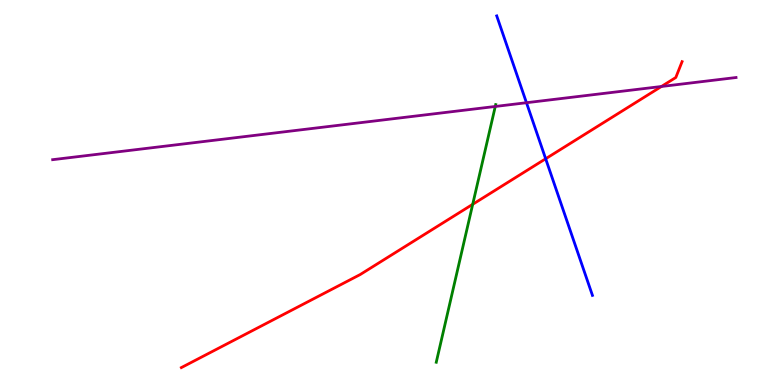[{'lines': ['blue', 'red'], 'intersections': [{'x': 7.04, 'y': 5.88}]}, {'lines': ['green', 'red'], 'intersections': [{'x': 6.1, 'y': 4.69}]}, {'lines': ['purple', 'red'], 'intersections': [{'x': 8.53, 'y': 7.75}]}, {'lines': ['blue', 'green'], 'intersections': []}, {'lines': ['blue', 'purple'], 'intersections': [{'x': 6.79, 'y': 7.33}]}, {'lines': ['green', 'purple'], 'intersections': [{'x': 6.39, 'y': 7.23}]}]